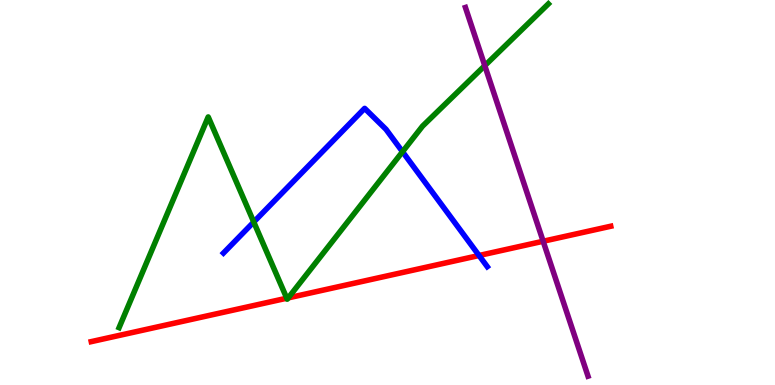[{'lines': ['blue', 'red'], 'intersections': [{'x': 6.18, 'y': 3.36}]}, {'lines': ['green', 'red'], 'intersections': [{'x': 3.7, 'y': 2.25}, {'x': 3.72, 'y': 2.26}]}, {'lines': ['purple', 'red'], 'intersections': [{'x': 7.01, 'y': 3.73}]}, {'lines': ['blue', 'green'], 'intersections': [{'x': 3.27, 'y': 4.23}, {'x': 5.19, 'y': 6.06}]}, {'lines': ['blue', 'purple'], 'intersections': []}, {'lines': ['green', 'purple'], 'intersections': [{'x': 6.26, 'y': 8.29}]}]